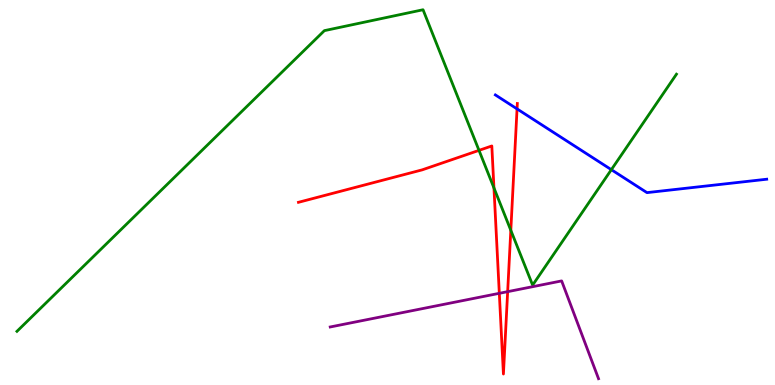[{'lines': ['blue', 'red'], 'intersections': [{'x': 6.67, 'y': 7.17}]}, {'lines': ['green', 'red'], 'intersections': [{'x': 6.18, 'y': 6.09}, {'x': 6.37, 'y': 5.12}, {'x': 6.59, 'y': 4.02}]}, {'lines': ['purple', 'red'], 'intersections': [{'x': 6.44, 'y': 2.38}, {'x': 6.55, 'y': 2.42}]}, {'lines': ['blue', 'green'], 'intersections': [{'x': 7.89, 'y': 5.59}]}, {'lines': ['blue', 'purple'], 'intersections': []}, {'lines': ['green', 'purple'], 'intersections': []}]